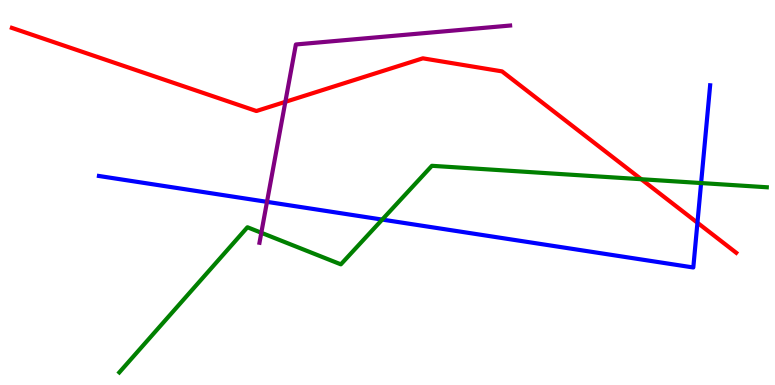[{'lines': ['blue', 'red'], 'intersections': [{'x': 9.0, 'y': 4.21}]}, {'lines': ['green', 'red'], 'intersections': [{'x': 8.27, 'y': 5.35}]}, {'lines': ['purple', 'red'], 'intersections': [{'x': 3.68, 'y': 7.35}]}, {'lines': ['blue', 'green'], 'intersections': [{'x': 4.93, 'y': 4.3}, {'x': 9.05, 'y': 5.25}]}, {'lines': ['blue', 'purple'], 'intersections': [{'x': 3.45, 'y': 4.76}]}, {'lines': ['green', 'purple'], 'intersections': [{'x': 3.37, 'y': 3.95}]}]